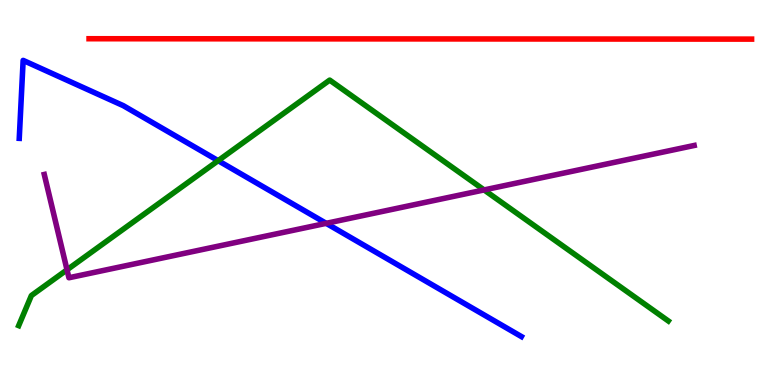[{'lines': ['blue', 'red'], 'intersections': []}, {'lines': ['green', 'red'], 'intersections': []}, {'lines': ['purple', 'red'], 'intersections': []}, {'lines': ['blue', 'green'], 'intersections': [{'x': 2.81, 'y': 5.83}]}, {'lines': ['blue', 'purple'], 'intersections': [{'x': 4.21, 'y': 4.2}]}, {'lines': ['green', 'purple'], 'intersections': [{'x': 0.865, 'y': 2.99}, {'x': 6.25, 'y': 5.07}]}]